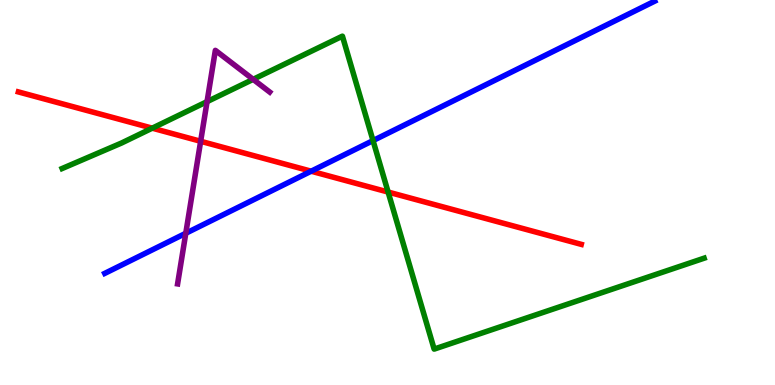[{'lines': ['blue', 'red'], 'intersections': [{'x': 4.02, 'y': 5.55}]}, {'lines': ['green', 'red'], 'intersections': [{'x': 1.96, 'y': 6.67}, {'x': 5.01, 'y': 5.01}]}, {'lines': ['purple', 'red'], 'intersections': [{'x': 2.59, 'y': 6.33}]}, {'lines': ['blue', 'green'], 'intersections': [{'x': 4.81, 'y': 6.35}]}, {'lines': ['blue', 'purple'], 'intersections': [{'x': 2.4, 'y': 3.94}]}, {'lines': ['green', 'purple'], 'intersections': [{'x': 2.67, 'y': 7.36}, {'x': 3.27, 'y': 7.94}]}]